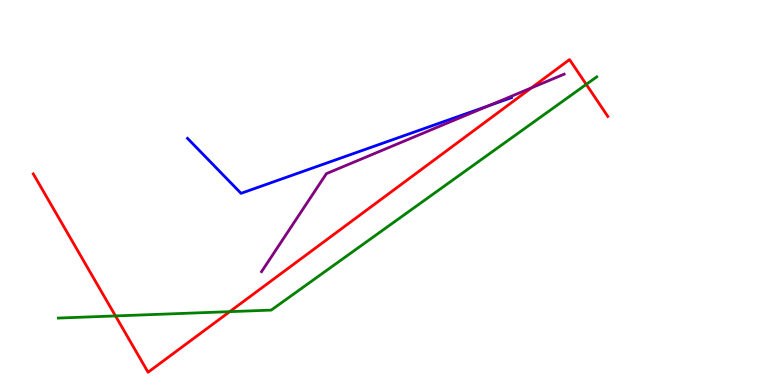[{'lines': ['blue', 'red'], 'intersections': []}, {'lines': ['green', 'red'], 'intersections': [{'x': 1.49, 'y': 1.79}, {'x': 2.96, 'y': 1.91}, {'x': 7.56, 'y': 7.81}]}, {'lines': ['purple', 'red'], 'intersections': [{'x': 6.86, 'y': 7.72}]}, {'lines': ['blue', 'green'], 'intersections': []}, {'lines': ['blue', 'purple'], 'intersections': [{'x': 6.31, 'y': 7.26}]}, {'lines': ['green', 'purple'], 'intersections': []}]